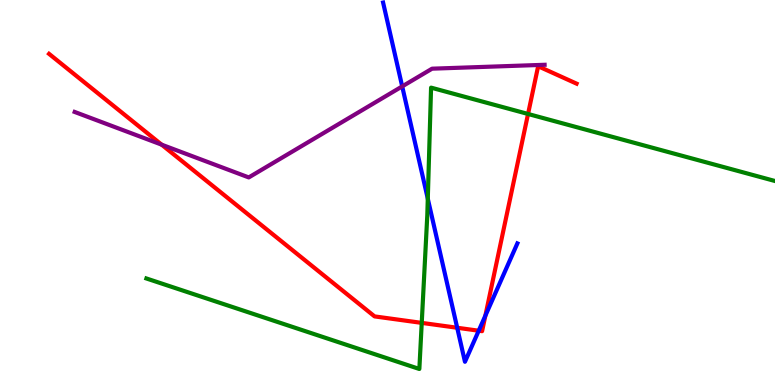[{'lines': ['blue', 'red'], 'intersections': [{'x': 5.9, 'y': 1.49}, {'x': 6.18, 'y': 1.41}, {'x': 6.26, 'y': 1.8}]}, {'lines': ['green', 'red'], 'intersections': [{'x': 5.44, 'y': 1.61}, {'x': 6.81, 'y': 7.04}]}, {'lines': ['purple', 'red'], 'intersections': [{'x': 2.09, 'y': 6.24}]}, {'lines': ['blue', 'green'], 'intersections': [{'x': 5.52, 'y': 4.84}]}, {'lines': ['blue', 'purple'], 'intersections': [{'x': 5.19, 'y': 7.76}]}, {'lines': ['green', 'purple'], 'intersections': []}]